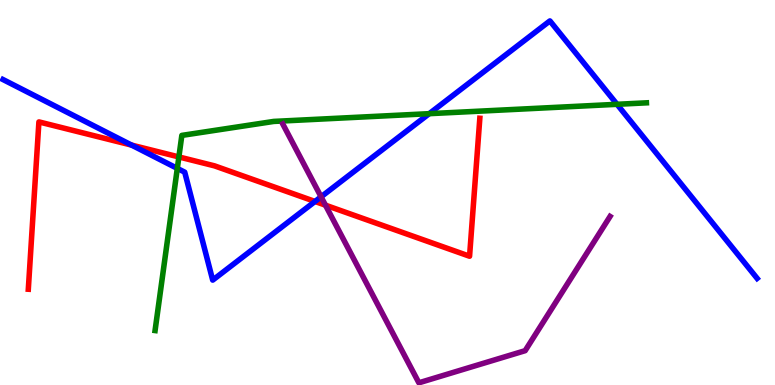[{'lines': ['blue', 'red'], 'intersections': [{'x': 1.7, 'y': 6.23}, {'x': 4.06, 'y': 4.77}]}, {'lines': ['green', 'red'], 'intersections': [{'x': 2.31, 'y': 5.92}]}, {'lines': ['purple', 'red'], 'intersections': [{'x': 4.2, 'y': 4.67}]}, {'lines': ['blue', 'green'], 'intersections': [{'x': 2.29, 'y': 5.63}, {'x': 5.54, 'y': 7.05}, {'x': 7.96, 'y': 7.29}]}, {'lines': ['blue', 'purple'], 'intersections': [{'x': 4.14, 'y': 4.89}]}, {'lines': ['green', 'purple'], 'intersections': []}]